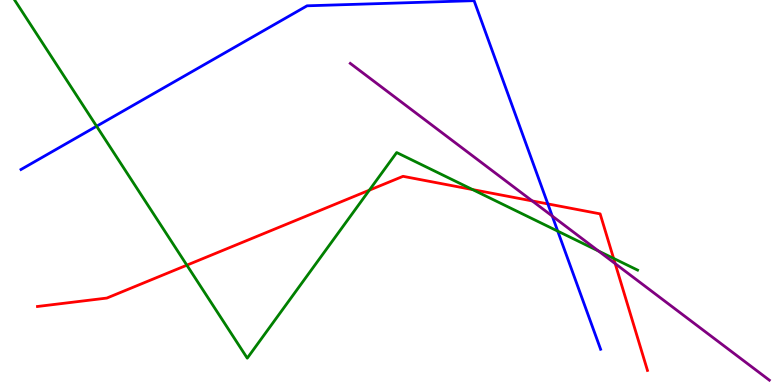[{'lines': ['blue', 'red'], 'intersections': [{'x': 7.07, 'y': 4.7}]}, {'lines': ['green', 'red'], 'intersections': [{'x': 2.41, 'y': 3.11}, {'x': 4.77, 'y': 5.06}, {'x': 6.1, 'y': 5.08}, {'x': 7.92, 'y': 3.29}]}, {'lines': ['purple', 'red'], 'intersections': [{'x': 6.87, 'y': 4.78}, {'x': 7.94, 'y': 3.15}]}, {'lines': ['blue', 'green'], 'intersections': [{'x': 1.25, 'y': 6.72}, {'x': 7.2, 'y': 4.0}]}, {'lines': ['blue', 'purple'], 'intersections': [{'x': 7.13, 'y': 4.39}]}, {'lines': ['green', 'purple'], 'intersections': [{'x': 7.72, 'y': 3.48}]}]